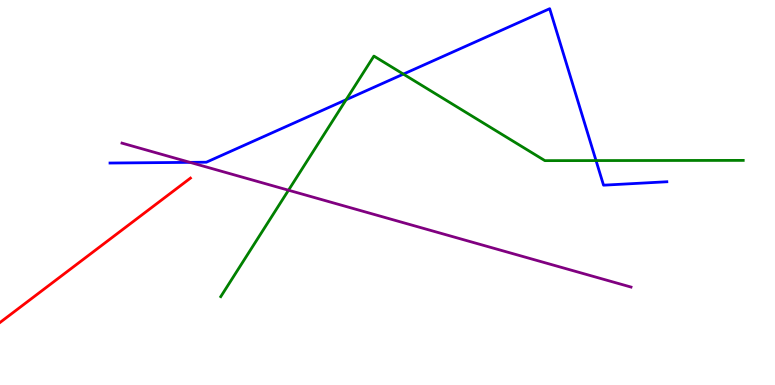[{'lines': ['blue', 'red'], 'intersections': []}, {'lines': ['green', 'red'], 'intersections': []}, {'lines': ['purple', 'red'], 'intersections': []}, {'lines': ['blue', 'green'], 'intersections': [{'x': 4.47, 'y': 7.41}, {'x': 5.2, 'y': 8.07}, {'x': 7.69, 'y': 5.83}]}, {'lines': ['blue', 'purple'], 'intersections': [{'x': 2.45, 'y': 5.78}]}, {'lines': ['green', 'purple'], 'intersections': [{'x': 3.72, 'y': 5.06}]}]